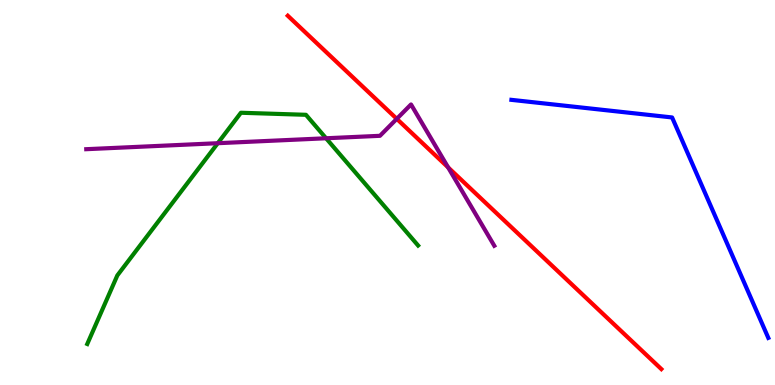[{'lines': ['blue', 'red'], 'intersections': []}, {'lines': ['green', 'red'], 'intersections': []}, {'lines': ['purple', 'red'], 'intersections': [{'x': 5.12, 'y': 6.91}, {'x': 5.78, 'y': 5.65}]}, {'lines': ['blue', 'green'], 'intersections': []}, {'lines': ['blue', 'purple'], 'intersections': []}, {'lines': ['green', 'purple'], 'intersections': [{'x': 2.81, 'y': 6.28}, {'x': 4.21, 'y': 6.41}]}]